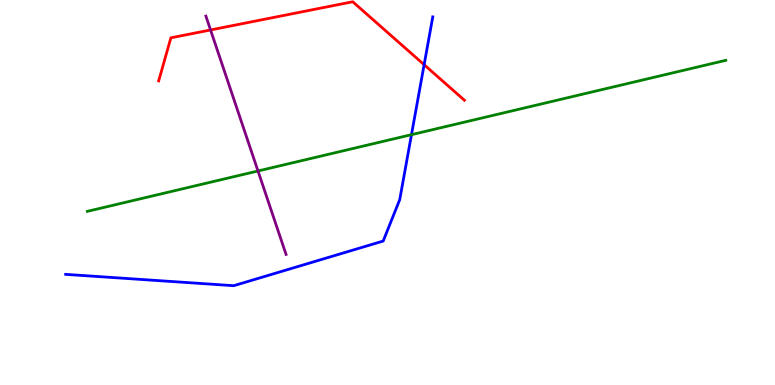[{'lines': ['blue', 'red'], 'intersections': [{'x': 5.47, 'y': 8.32}]}, {'lines': ['green', 'red'], 'intersections': []}, {'lines': ['purple', 'red'], 'intersections': [{'x': 2.72, 'y': 9.22}]}, {'lines': ['blue', 'green'], 'intersections': [{'x': 5.31, 'y': 6.5}]}, {'lines': ['blue', 'purple'], 'intersections': []}, {'lines': ['green', 'purple'], 'intersections': [{'x': 3.33, 'y': 5.56}]}]